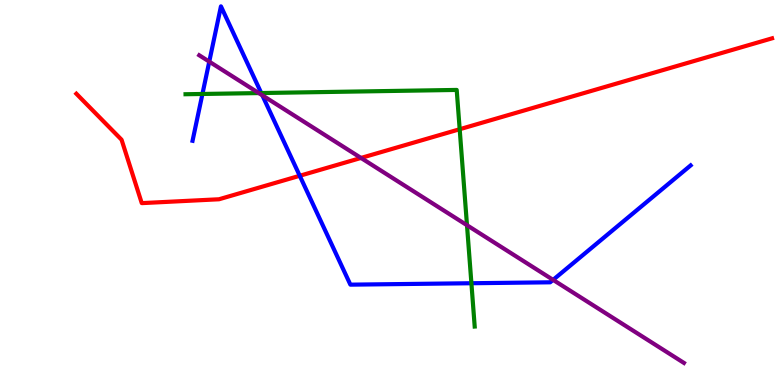[{'lines': ['blue', 'red'], 'intersections': [{'x': 3.87, 'y': 5.43}]}, {'lines': ['green', 'red'], 'intersections': [{'x': 5.93, 'y': 6.64}]}, {'lines': ['purple', 'red'], 'intersections': [{'x': 4.66, 'y': 5.9}]}, {'lines': ['blue', 'green'], 'intersections': [{'x': 2.61, 'y': 7.56}, {'x': 3.37, 'y': 7.58}, {'x': 6.08, 'y': 2.64}]}, {'lines': ['blue', 'purple'], 'intersections': [{'x': 2.7, 'y': 8.4}, {'x': 3.38, 'y': 7.52}, {'x': 7.14, 'y': 2.73}]}, {'lines': ['green', 'purple'], 'intersections': [{'x': 3.34, 'y': 7.58}, {'x': 6.03, 'y': 4.15}]}]